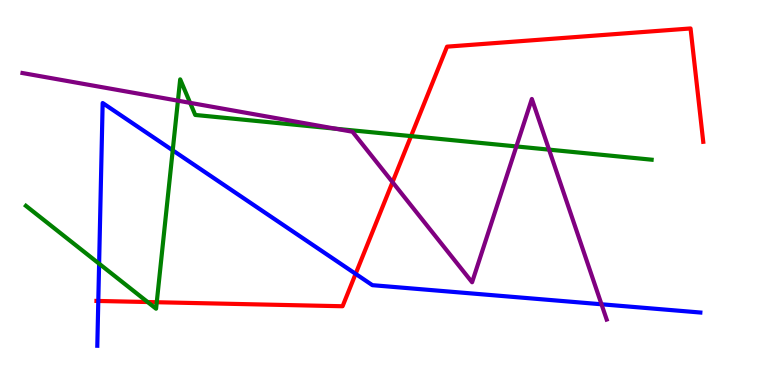[{'lines': ['blue', 'red'], 'intersections': [{'x': 1.27, 'y': 2.18}, {'x': 4.59, 'y': 2.89}]}, {'lines': ['green', 'red'], 'intersections': [{'x': 1.9, 'y': 2.16}, {'x': 2.02, 'y': 2.15}, {'x': 5.3, 'y': 6.46}]}, {'lines': ['purple', 'red'], 'intersections': [{'x': 5.06, 'y': 5.27}]}, {'lines': ['blue', 'green'], 'intersections': [{'x': 1.28, 'y': 3.15}, {'x': 2.23, 'y': 6.09}]}, {'lines': ['blue', 'purple'], 'intersections': [{'x': 7.76, 'y': 2.1}]}, {'lines': ['green', 'purple'], 'intersections': [{'x': 2.3, 'y': 7.38}, {'x': 2.45, 'y': 7.33}, {'x': 4.33, 'y': 6.66}, {'x': 6.66, 'y': 6.2}, {'x': 7.08, 'y': 6.11}]}]